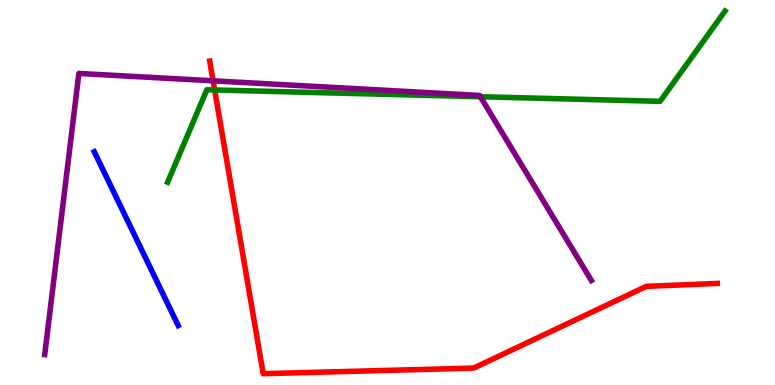[{'lines': ['blue', 'red'], 'intersections': []}, {'lines': ['green', 'red'], 'intersections': [{'x': 2.77, 'y': 7.66}]}, {'lines': ['purple', 'red'], 'intersections': [{'x': 2.75, 'y': 7.9}]}, {'lines': ['blue', 'green'], 'intersections': []}, {'lines': ['blue', 'purple'], 'intersections': []}, {'lines': ['green', 'purple'], 'intersections': [{'x': 6.2, 'y': 7.49}]}]